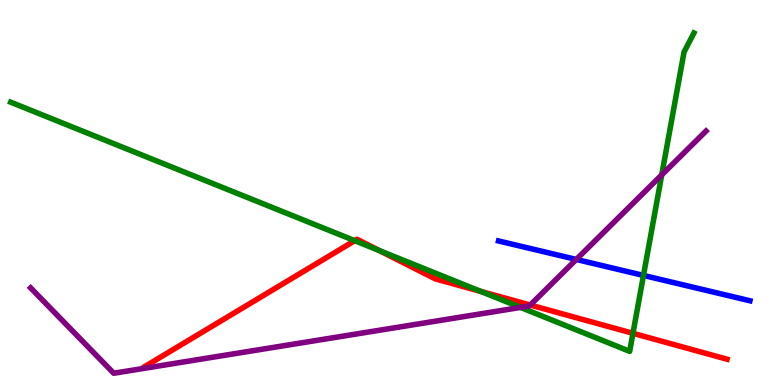[{'lines': ['blue', 'red'], 'intersections': []}, {'lines': ['green', 'red'], 'intersections': [{'x': 4.58, 'y': 3.75}, {'x': 4.9, 'y': 3.49}, {'x': 6.2, 'y': 2.43}, {'x': 8.17, 'y': 1.34}]}, {'lines': ['purple', 'red'], 'intersections': [{'x': 6.84, 'y': 2.08}]}, {'lines': ['blue', 'green'], 'intersections': [{'x': 8.3, 'y': 2.85}]}, {'lines': ['blue', 'purple'], 'intersections': [{'x': 7.44, 'y': 3.26}]}, {'lines': ['green', 'purple'], 'intersections': [{'x': 6.72, 'y': 2.02}, {'x': 8.54, 'y': 5.46}]}]